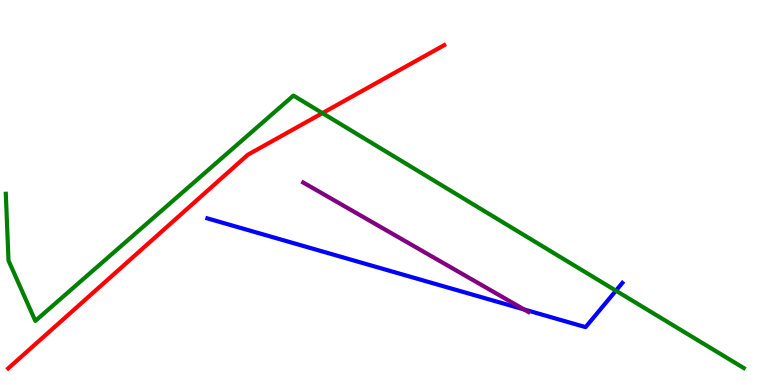[{'lines': ['blue', 'red'], 'intersections': []}, {'lines': ['green', 'red'], 'intersections': [{'x': 4.16, 'y': 7.06}]}, {'lines': ['purple', 'red'], 'intersections': []}, {'lines': ['blue', 'green'], 'intersections': [{'x': 7.95, 'y': 2.45}]}, {'lines': ['blue', 'purple'], 'intersections': [{'x': 6.76, 'y': 1.96}]}, {'lines': ['green', 'purple'], 'intersections': []}]